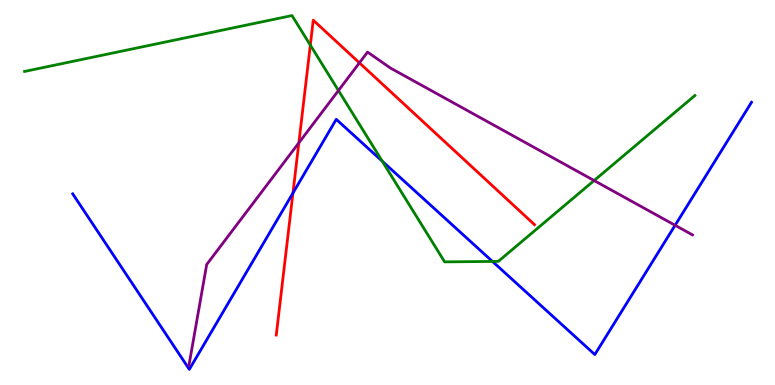[{'lines': ['blue', 'red'], 'intersections': [{'x': 3.78, 'y': 4.99}]}, {'lines': ['green', 'red'], 'intersections': [{'x': 4.0, 'y': 8.83}]}, {'lines': ['purple', 'red'], 'intersections': [{'x': 3.86, 'y': 6.29}, {'x': 4.64, 'y': 8.37}]}, {'lines': ['blue', 'green'], 'intersections': [{'x': 4.93, 'y': 5.81}, {'x': 6.35, 'y': 3.21}]}, {'lines': ['blue', 'purple'], 'intersections': [{'x': 8.71, 'y': 4.15}]}, {'lines': ['green', 'purple'], 'intersections': [{'x': 4.37, 'y': 7.65}, {'x': 7.67, 'y': 5.31}]}]